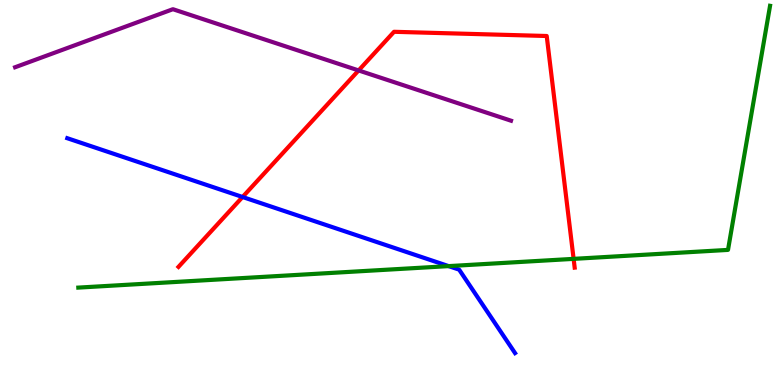[{'lines': ['blue', 'red'], 'intersections': [{'x': 3.13, 'y': 4.88}]}, {'lines': ['green', 'red'], 'intersections': [{'x': 7.4, 'y': 3.28}]}, {'lines': ['purple', 'red'], 'intersections': [{'x': 4.63, 'y': 8.17}]}, {'lines': ['blue', 'green'], 'intersections': [{'x': 5.79, 'y': 3.09}]}, {'lines': ['blue', 'purple'], 'intersections': []}, {'lines': ['green', 'purple'], 'intersections': []}]